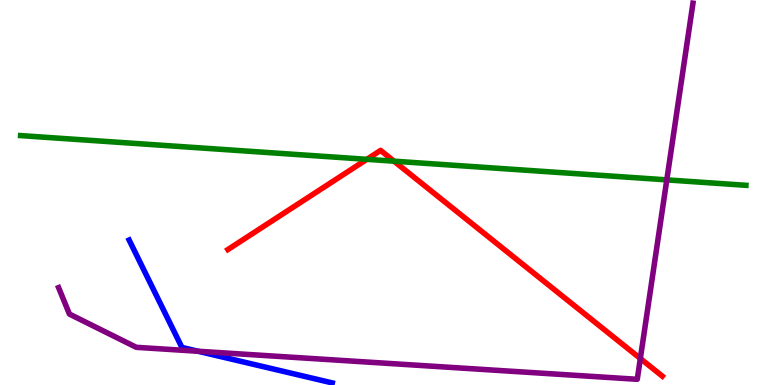[{'lines': ['blue', 'red'], 'intersections': []}, {'lines': ['green', 'red'], 'intersections': [{'x': 4.73, 'y': 5.86}, {'x': 5.08, 'y': 5.81}]}, {'lines': ['purple', 'red'], 'intersections': [{'x': 8.26, 'y': 0.688}]}, {'lines': ['blue', 'green'], 'intersections': []}, {'lines': ['blue', 'purple'], 'intersections': [{'x': 2.56, 'y': 0.876}]}, {'lines': ['green', 'purple'], 'intersections': [{'x': 8.6, 'y': 5.33}]}]